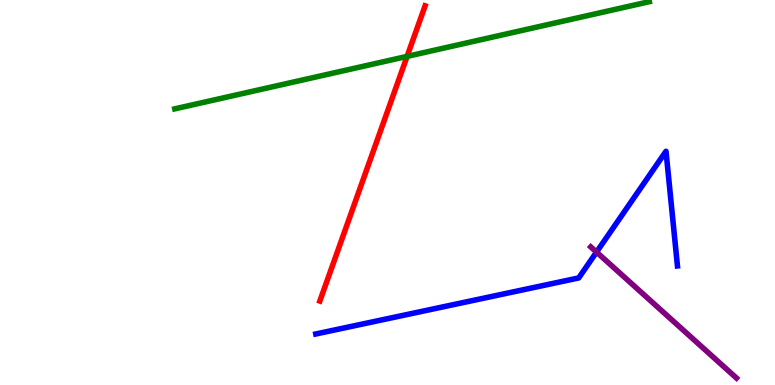[{'lines': ['blue', 'red'], 'intersections': []}, {'lines': ['green', 'red'], 'intersections': [{'x': 5.25, 'y': 8.54}]}, {'lines': ['purple', 'red'], 'intersections': []}, {'lines': ['blue', 'green'], 'intersections': []}, {'lines': ['blue', 'purple'], 'intersections': [{'x': 7.7, 'y': 3.45}]}, {'lines': ['green', 'purple'], 'intersections': []}]